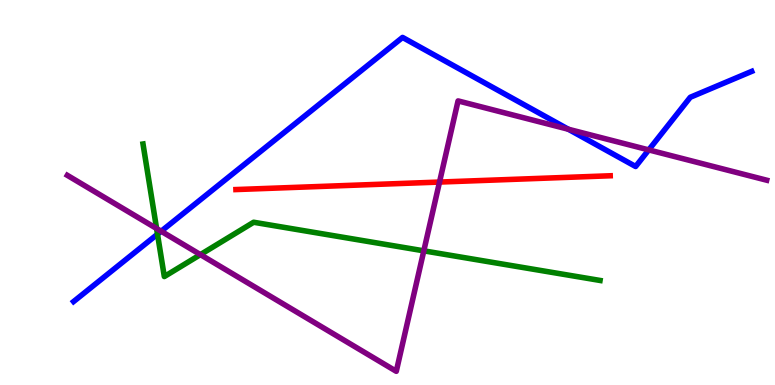[{'lines': ['blue', 'red'], 'intersections': []}, {'lines': ['green', 'red'], 'intersections': []}, {'lines': ['purple', 'red'], 'intersections': [{'x': 5.67, 'y': 5.27}]}, {'lines': ['blue', 'green'], 'intersections': [{'x': 2.03, 'y': 3.92}]}, {'lines': ['blue', 'purple'], 'intersections': [{'x': 2.08, 'y': 3.99}, {'x': 7.33, 'y': 6.64}, {'x': 8.37, 'y': 6.11}]}, {'lines': ['green', 'purple'], 'intersections': [{'x': 2.02, 'y': 4.06}, {'x': 2.59, 'y': 3.39}, {'x': 5.47, 'y': 3.48}]}]